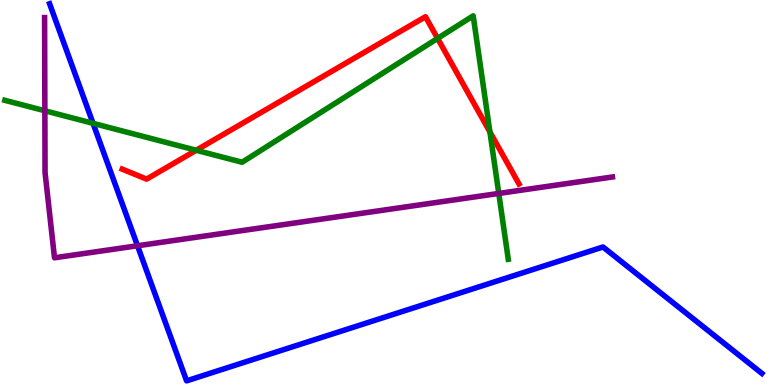[{'lines': ['blue', 'red'], 'intersections': []}, {'lines': ['green', 'red'], 'intersections': [{'x': 2.53, 'y': 6.1}, {'x': 5.65, 'y': 9.0}, {'x': 6.32, 'y': 6.57}]}, {'lines': ['purple', 'red'], 'intersections': []}, {'lines': ['blue', 'green'], 'intersections': [{'x': 1.2, 'y': 6.8}]}, {'lines': ['blue', 'purple'], 'intersections': [{'x': 1.77, 'y': 3.62}]}, {'lines': ['green', 'purple'], 'intersections': [{'x': 0.579, 'y': 7.12}, {'x': 6.44, 'y': 4.98}]}]